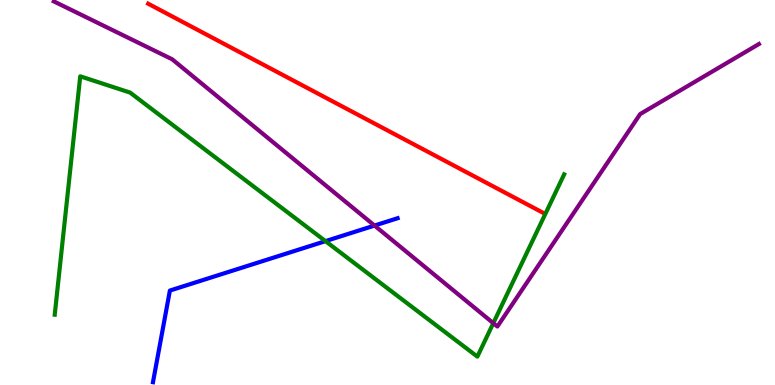[{'lines': ['blue', 'red'], 'intersections': []}, {'lines': ['green', 'red'], 'intersections': []}, {'lines': ['purple', 'red'], 'intersections': []}, {'lines': ['blue', 'green'], 'intersections': [{'x': 4.2, 'y': 3.74}]}, {'lines': ['blue', 'purple'], 'intersections': [{'x': 4.83, 'y': 4.14}]}, {'lines': ['green', 'purple'], 'intersections': [{'x': 6.37, 'y': 1.61}]}]